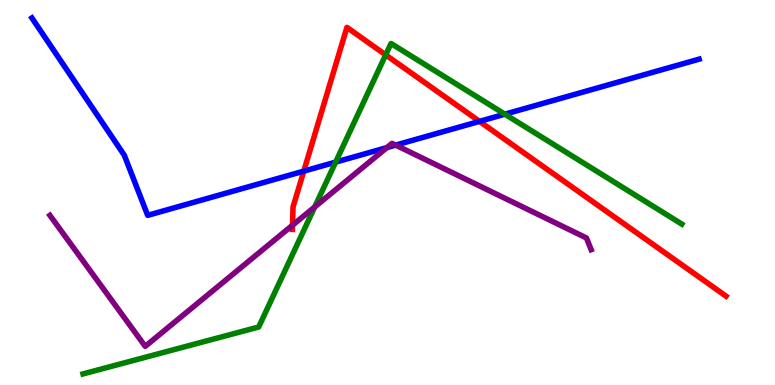[{'lines': ['blue', 'red'], 'intersections': [{'x': 3.92, 'y': 5.55}, {'x': 6.19, 'y': 6.85}]}, {'lines': ['green', 'red'], 'intersections': [{'x': 4.98, 'y': 8.57}]}, {'lines': ['purple', 'red'], 'intersections': [{'x': 3.77, 'y': 4.15}]}, {'lines': ['blue', 'green'], 'intersections': [{'x': 4.33, 'y': 5.79}, {'x': 6.51, 'y': 7.03}]}, {'lines': ['blue', 'purple'], 'intersections': [{'x': 4.99, 'y': 6.17}, {'x': 5.11, 'y': 6.23}]}, {'lines': ['green', 'purple'], 'intersections': [{'x': 4.06, 'y': 4.62}]}]